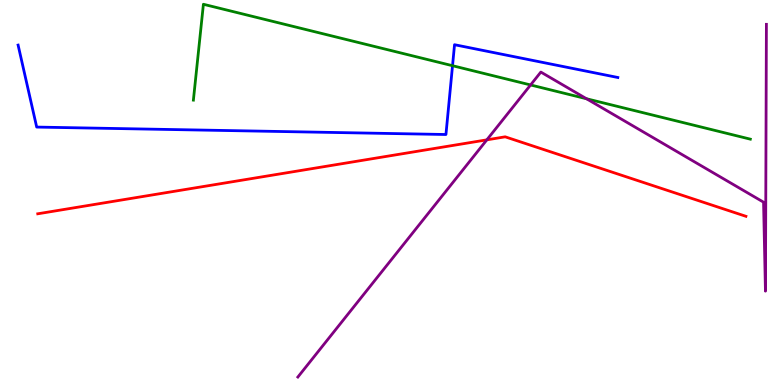[{'lines': ['blue', 'red'], 'intersections': []}, {'lines': ['green', 'red'], 'intersections': []}, {'lines': ['purple', 'red'], 'intersections': [{'x': 6.28, 'y': 6.37}]}, {'lines': ['blue', 'green'], 'intersections': [{'x': 5.84, 'y': 8.29}]}, {'lines': ['blue', 'purple'], 'intersections': []}, {'lines': ['green', 'purple'], 'intersections': [{'x': 6.85, 'y': 7.79}, {'x': 7.57, 'y': 7.43}]}]